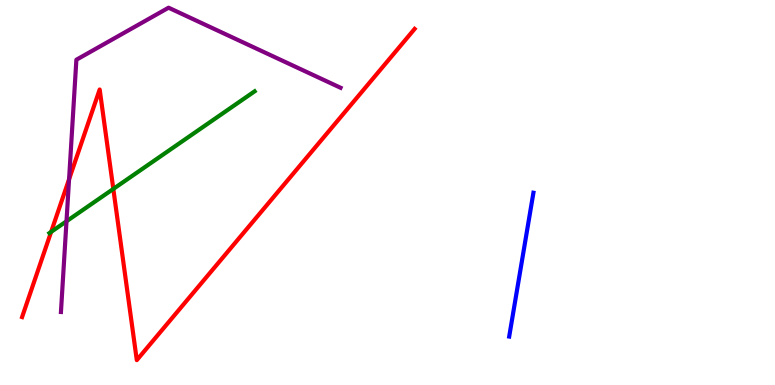[{'lines': ['blue', 'red'], 'intersections': []}, {'lines': ['green', 'red'], 'intersections': [{'x': 0.66, 'y': 3.98}, {'x': 1.46, 'y': 5.09}]}, {'lines': ['purple', 'red'], 'intersections': [{'x': 0.891, 'y': 5.34}]}, {'lines': ['blue', 'green'], 'intersections': []}, {'lines': ['blue', 'purple'], 'intersections': []}, {'lines': ['green', 'purple'], 'intersections': [{'x': 0.858, 'y': 4.25}]}]